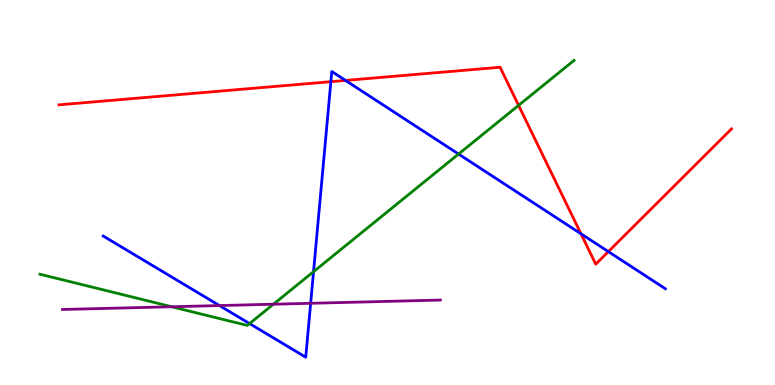[{'lines': ['blue', 'red'], 'intersections': [{'x': 4.27, 'y': 7.88}, {'x': 4.46, 'y': 7.91}, {'x': 7.5, 'y': 3.93}, {'x': 7.85, 'y': 3.46}]}, {'lines': ['green', 'red'], 'intersections': [{'x': 6.69, 'y': 7.26}]}, {'lines': ['purple', 'red'], 'intersections': []}, {'lines': ['blue', 'green'], 'intersections': [{'x': 3.22, 'y': 1.6}, {'x': 4.05, 'y': 2.94}, {'x': 5.92, 'y': 6.0}]}, {'lines': ['blue', 'purple'], 'intersections': [{'x': 2.83, 'y': 2.06}, {'x': 4.01, 'y': 2.12}]}, {'lines': ['green', 'purple'], 'intersections': [{'x': 2.22, 'y': 2.03}, {'x': 3.53, 'y': 2.1}]}]